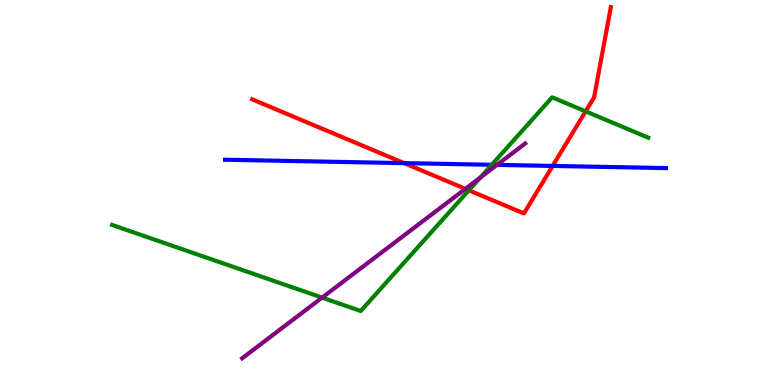[{'lines': ['blue', 'red'], 'intersections': [{'x': 5.21, 'y': 5.76}, {'x': 7.13, 'y': 5.69}]}, {'lines': ['green', 'red'], 'intersections': [{'x': 6.05, 'y': 5.06}, {'x': 7.56, 'y': 7.11}]}, {'lines': ['purple', 'red'], 'intersections': [{'x': 6.01, 'y': 5.09}]}, {'lines': ['blue', 'green'], 'intersections': [{'x': 6.34, 'y': 5.72}]}, {'lines': ['blue', 'purple'], 'intersections': [{'x': 6.41, 'y': 5.72}]}, {'lines': ['green', 'purple'], 'intersections': [{'x': 4.16, 'y': 2.27}, {'x': 6.2, 'y': 5.39}]}]